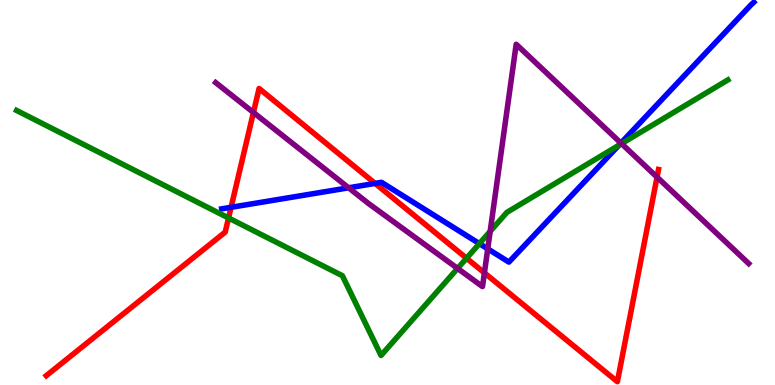[{'lines': ['blue', 'red'], 'intersections': [{'x': 2.98, 'y': 4.62}, {'x': 4.84, 'y': 5.24}]}, {'lines': ['green', 'red'], 'intersections': [{'x': 2.95, 'y': 4.34}, {'x': 6.02, 'y': 3.29}]}, {'lines': ['purple', 'red'], 'intersections': [{'x': 3.27, 'y': 7.08}, {'x': 6.25, 'y': 2.91}, {'x': 8.48, 'y': 5.4}]}, {'lines': ['blue', 'green'], 'intersections': [{'x': 6.19, 'y': 3.67}, {'x': 7.99, 'y': 6.23}]}, {'lines': ['blue', 'purple'], 'intersections': [{'x': 4.5, 'y': 5.12}, {'x': 6.29, 'y': 3.54}, {'x': 8.01, 'y': 6.28}]}, {'lines': ['green', 'purple'], 'intersections': [{'x': 5.9, 'y': 3.03}, {'x': 6.32, 'y': 3.99}, {'x': 8.02, 'y': 6.27}]}]